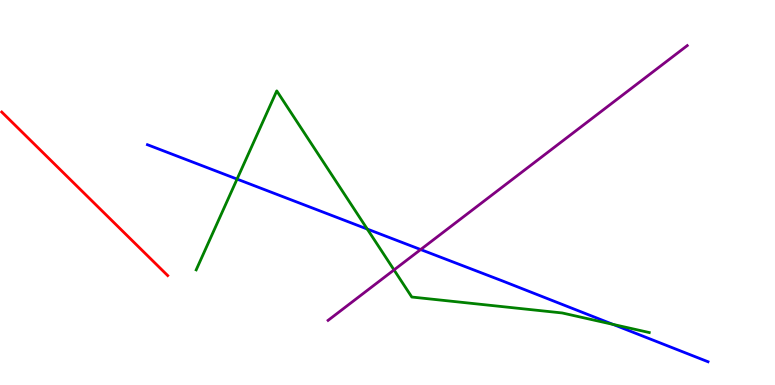[{'lines': ['blue', 'red'], 'intersections': []}, {'lines': ['green', 'red'], 'intersections': []}, {'lines': ['purple', 'red'], 'intersections': []}, {'lines': ['blue', 'green'], 'intersections': [{'x': 3.06, 'y': 5.35}, {'x': 4.74, 'y': 4.05}, {'x': 7.91, 'y': 1.57}]}, {'lines': ['blue', 'purple'], 'intersections': [{'x': 5.43, 'y': 3.52}]}, {'lines': ['green', 'purple'], 'intersections': [{'x': 5.08, 'y': 2.99}]}]